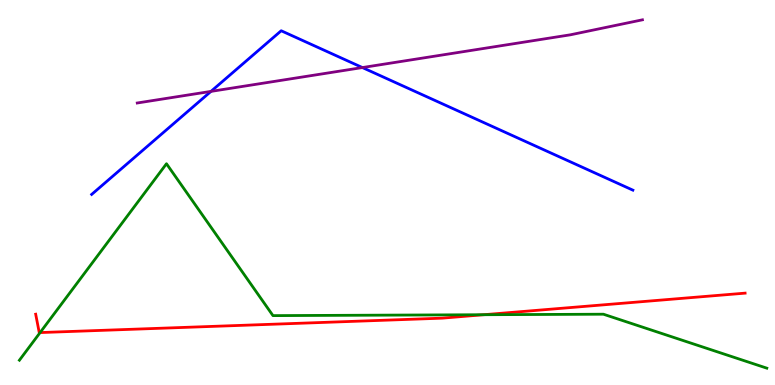[{'lines': ['blue', 'red'], 'intersections': []}, {'lines': ['green', 'red'], 'intersections': [{'x': 0.517, 'y': 1.36}, {'x': 6.24, 'y': 1.83}]}, {'lines': ['purple', 'red'], 'intersections': []}, {'lines': ['blue', 'green'], 'intersections': []}, {'lines': ['blue', 'purple'], 'intersections': [{'x': 2.72, 'y': 7.63}, {'x': 4.68, 'y': 8.25}]}, {'lines': ['green', 'purple'], 'intersections': []}]